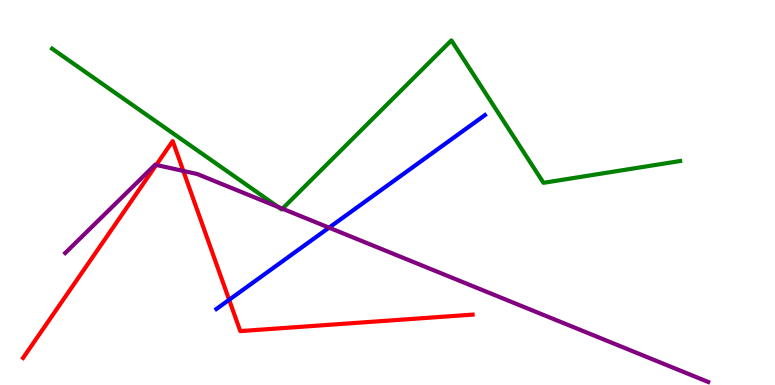[{'lines': ['blue', 'red'], 'intersections': [{'x': 2.96, 'y': 2.21}]}, {'lines': ['green', 'red'], 'intersections': []}, {'lines': ['purple', 'red'], 'intersections': [{'x': 2.02, 'y': 5.72}, {'x': 2.37, 'y': 5.56}]}, {'lines': ['blue', 'green'], 'intersections': []}, {'lines': ['blue', 'purple'], 'intersections': [{'x': 4.25, 'y': 4.09}]}, {'lines': ['green', 'purple'], 'intersections': [{'x': 3.59, 'y': 4.62}, {'x': 3.64, 'y': 4.58}]}]